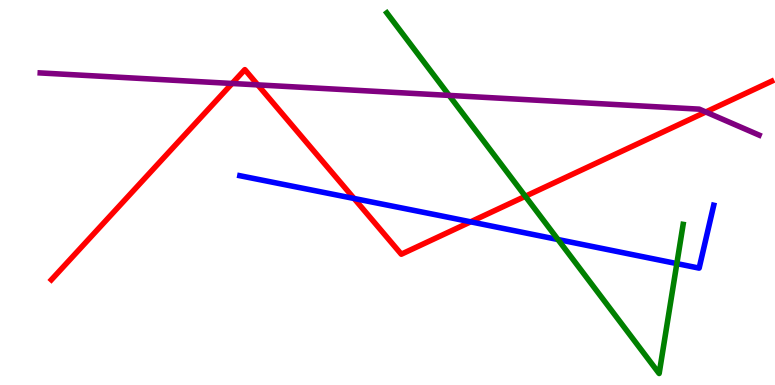[{'lines': ['blue', 'red'], 'intersections': [{'x': 4.57, 'y': 4.84}, {'x': 6.07, 'y': 4.24}]}, {'lines': ['green', 'red'], 'intersections': [{'x': 6.78, 'y': 4.9}]}, {'lines': ['purple', 'red'], 'intersections': [{'x': 2.99, 'y': 7.83}, {'x': 3.33, 'y': 7.8}, {'x': 9.11, 'y': 7.09}]}, {'lines': ['blue', 'green'], 'intersections': [{'x': 7.2, 'y': 3.78}, {'x': 8.73, 'y': 3.15}]}, {'lines': ['blue', 'purple'], 'intersections': []}, {'lines': ['green', 'purple'], 'intersections': [{'x': 5.8, 'y': 7.52}]}]